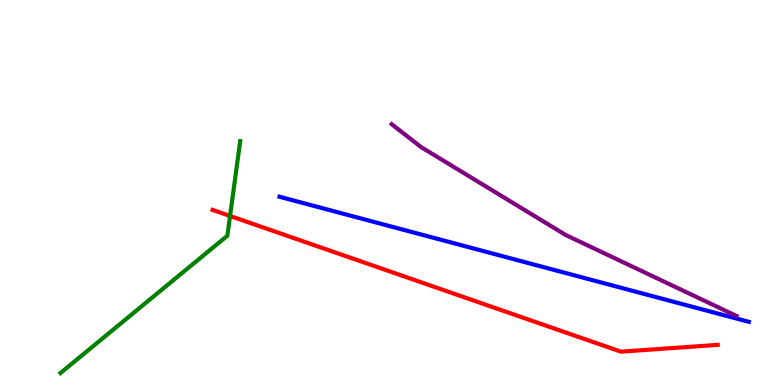[{'lines': ['blue', 'red'], 'intersections': []}, {'lines': ['green', 'red'], 'intersections': [{'x': 2.97, 'y': 4.39}]}, {'lines': ['purple', 'red'], 'intersections': []}, {'lines': ['blue', 'green'], 'intersections': []}, {'lines': ['blue', 'purple'], 'intersections': []}, {'lines': ['green', 'purple'], 'intersections': []}]